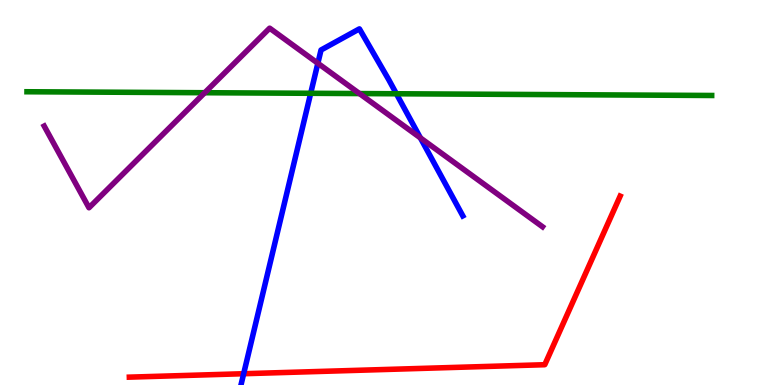[{'lines': ['blue', 'red'], 'intersections': [{'x': 3.14, 'y': 0.293}]}, {'lines': ['green', 'red'], 'intersections': []}, {'lines': ['purple', 'red'], 'intersections': []}, {'lines': ['blue', 'green'], 'intersections': [{'x': 4.01, 'y': 7.58}, {'x': 5.11, 'y': 7.56}]}, {'lines': ['blue', 'purple'], 'intersections': [{'x': 4.1, 'y': 8.36}, {'x': 5.42, 'y': 6.42}]}, {'lines': ['green', 'purple'], 'intersections': [{'x': 2.64, 'y': 7.59}, {'x': 4.64, 'y': 7.57}]}]